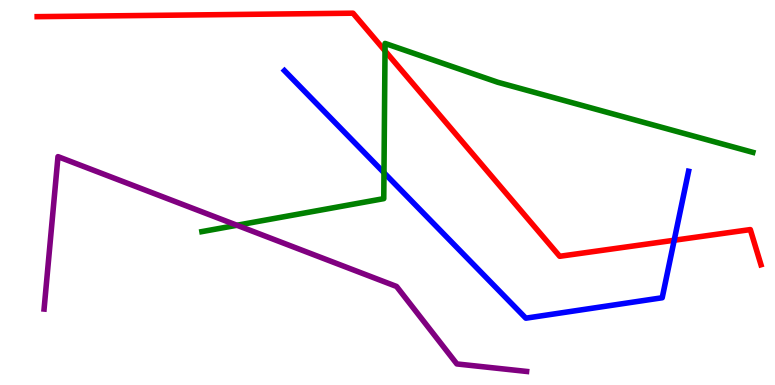[{'lines': ['blue', 'red'], 'intersections': [{'x': 8.7, 'y': 3.76}]}, {'lines': ['green', 'red'], 'intersections': [{'x': 4.97, 'y': 8.68}]}, {'lines': ['purple', 'red'], 'intersections': []}, {'lines': ['blue', 'green'], 'intersections': [{'x': 4.95, 'y': 5.51}]}, {'lines': ['blue', 'purple'], 'intersections': []}, {'lines': ['green', 'purple'], 'intersections': [{'x': 3.06, 'y': 4.15}]}]